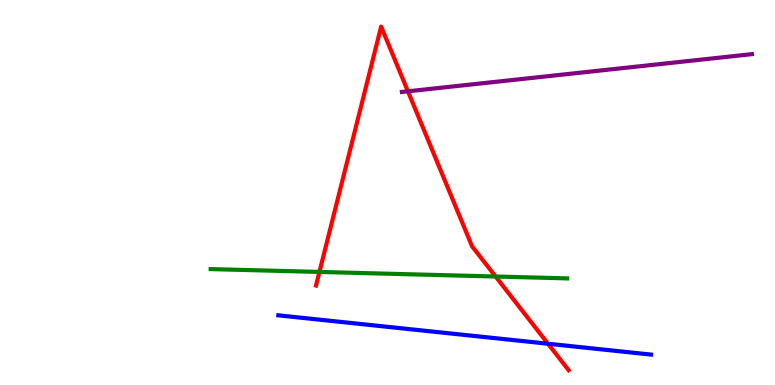[{'lines': ['blue', 'red'], 'intersections': [{'x': 7.07, 'y': 1.07}]}, {'lines': ['green', 'red'], 'intersections': [{'x': 4.12, 'y': 2.94}, {'x': 6.39, 'y': 2.82}]}, {'lines': ['purple', 'red'], 'intersections': [{'x': 5.26, 'y': 7.63}]}, {'lines': ['blue', 'green'], 'intersections': []}, {'lines': ['blue', 'purple'], 'intersections': []}, {'lines': ['green', 'purple'], 'intersections': []}]